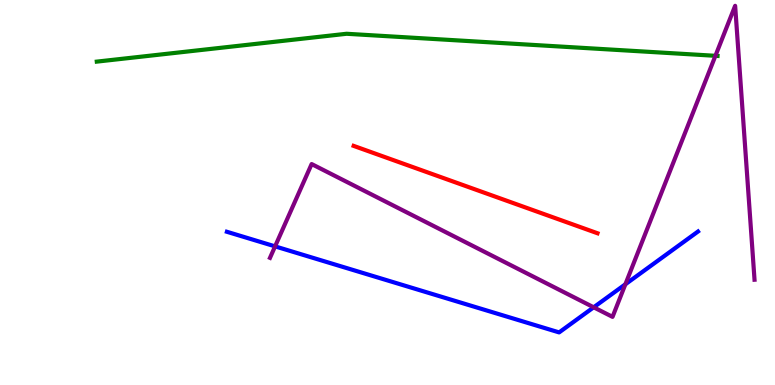[{'lines': ['blue', 'red'], 'intersections': []}, {'lines': ['green', 'red'], 'intersections': []}, {'lines': ['purple', 'red'], 'intersections': []}, {'lines': ['blue', 'green'], 'intersections': []}, {'lines': ['blue', 'purple'], 'intersections': [{'x': 3.55, 'y': 3.6}, {'x': 7.66, 'y': 2.02}, {'x': 8.07, 'y': 2.62}]}, {'lines': ['green', 'purple'], 'intersections': [{'x': 9.23, 'y': 8.55}]}]